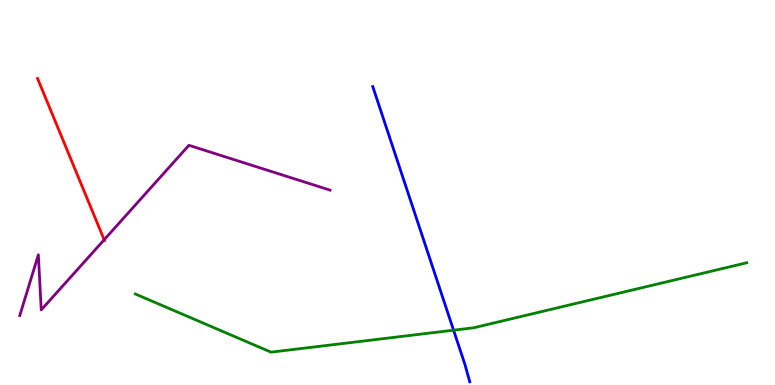[{'lines': ['blue', 'red'], 'intersections': []}, {'lines': ['green', 'red'], 'intersections': []}, {'lines': ['purple', 'red'], 'intersections': [{'x': 1.34, 'y': 3.77}]}, {'lines': ['blue', 'green'], 'intersections': [{'x': 5.85, 'y': 1.42}]}, {'lines': ['blue', 'purple'], 'intersections': []}, {'lines': ['green', 'purple'], 'intersections': []}]